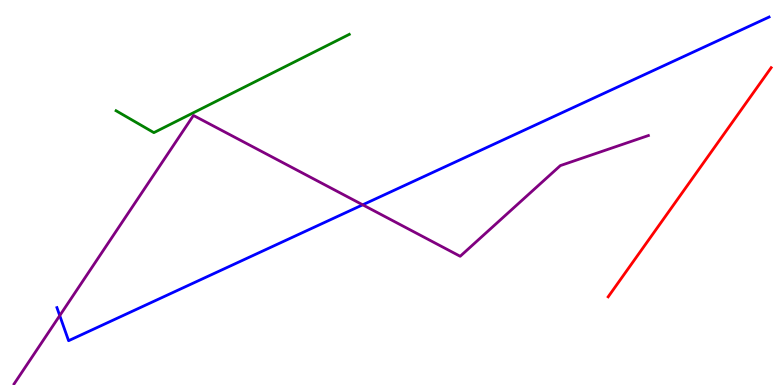[{'lines': ['blue', 'red'], 'intersections': []}, {'lines': ['green', 'red'], 'intersections': []}, {'lines': ['purple', 'red'], 'intersections': []}, {'lines': ['blue', 'green'], 'intersections': []}, {'lines': ['blue', 'purple'], 'intersections': [{'x': 0.771, 'y': 1.8}, {'x': 4.68, 'y': 4.68}]}, {'lines': ['green', 'purple'], 'intersections': []}]